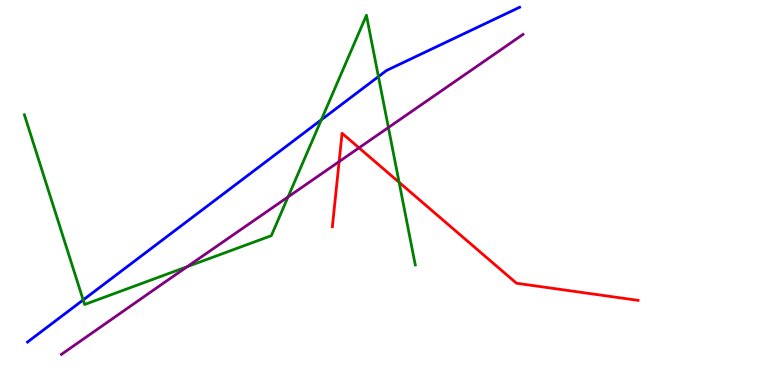[{'lines': ['blue', 'red'], 'intersections': []}, {'lines': ['green', 'red'], 'intersections': [{'x': 5.15, 'y': 5.26}]}, {'lines': ['purple', 'red'], 'intersections': [{'x': 4.38, 'y': 5.8}, {'x': 4.63, 'y': 6.16}]}, {'lines': ['blue', 'green'], 'intersections': [{'x': 1.07, 'y': 2.21}, {'x': 4.15, 'y': 6.89}, {'x': 4.88, 'y': 8.01}]}, {'lines': ['blue', 'purple'], 'intersections': []}, {'lines': ['green', 'purple'], 'intersections': [{'x': 2.42, 'y': 3.07}, {'x': 3.72, 'y': 4.88}, {'x': 5.01, 'y': 6.69}]}]